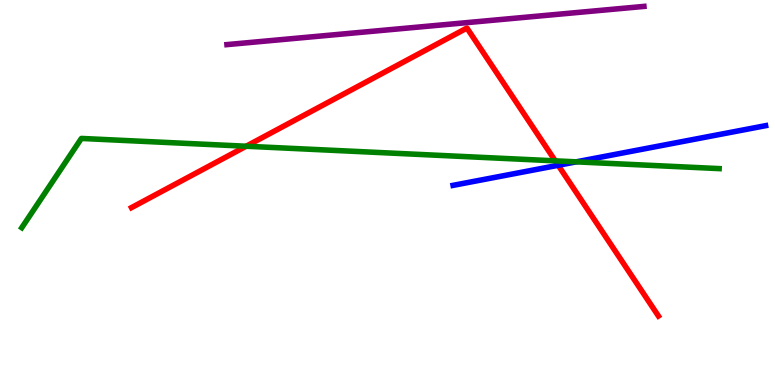[{'lines': ['blue', 'red'], 'intersections': [{'x': 7.2, 'y': 5.71}]}, {'lines': ['green', 'red'], 'intersections': [{'x': 3.18, 'y': 6.2}, {'x': 7.16, 'y': 5.82}]}, {'lines': ['purple', 'red'], 'intersections': []}, {'lines': ['blue', 'green'], 'intersections': [{'x': 7.43, 'y': 5.8}]}, {'lines': ['blue', 'purple'], 'intersections': []}, {'lines': ['green', 'purple'], 'intersections': []}]